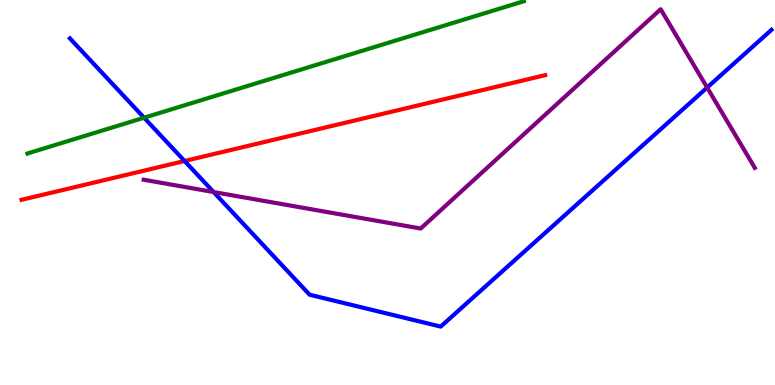[{'lines': ['blue', 'red'], 'intersections': [{'x': 2.38, 'y': 5.82}]}, {'lines': ['green', 'red'], 'intersections': []}, {'lines': ['purple', 'red'], 'intersections': []}, {'lines': ['blue', 'green'], 'intersections': [{'x': 1.86, 'y': 6.94}]}, {'lines': ['blue', 'purple'], 'intersections': [{'x': 2.76, 'y': 5.01}, {'x': 9.12, 'y': 7.73}]}, {'lines': ['green', 'purple'], 'intersections': []}]